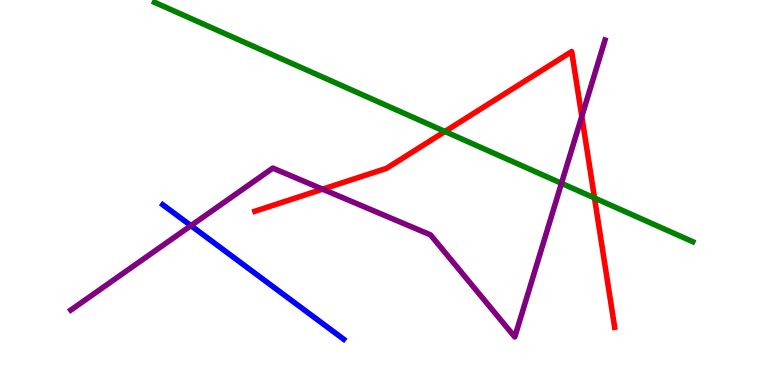[{'lines': ['blue', 'red'], 'intersections': []}, {'lines': ['green', 'red'], 'intersections': [{'x': 5.74, 'y': 6.58}, {'x': 7.67, 'y': 4.86}]}, {'lines': ['purple', 'red'], 'intersections': [{'x': 4.16, 'y': 5.09}, {'x': 7.51, 'y': 6.98}]}, {'lines': ['blue', 'green'], 'intersections': []}, {'lines': ['blue', 'purple'], 'intersections': [{'x': 2.46, 'y': 4.14}]}, {'lines': ['green', 'purple'], 'intersections': [{'x': 7.24, 'y': 5.24}]}]